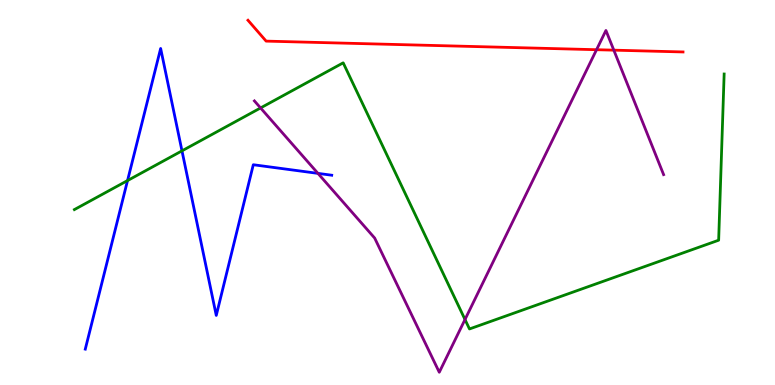[{'lines': ['blue', 'red'], 'intersections': []}, {'lines': ['green', 'red'], 'intersections': []}, {'lines': ['purple', 'red'], 'intersections': [{'x': 7.7, 'y': 8.71}, {'x': 7.92, 'y': 8.7}]}, {'lines': ['blue', 'green'], 'intersections': [{'x': 1.65, 'y': 5.31}, {'x': 2.35, 'y': 6.08}]}, {'lines': ['blue', 'purple'], 'intersections': [{'x': 4.1, 'y': 5.5}]}, {'lines': ['green', 'purple'], 'intersections': [{'x': 3.36, 'y': 7.2}, {'x': 6.0, 'y': 1.7}]}]